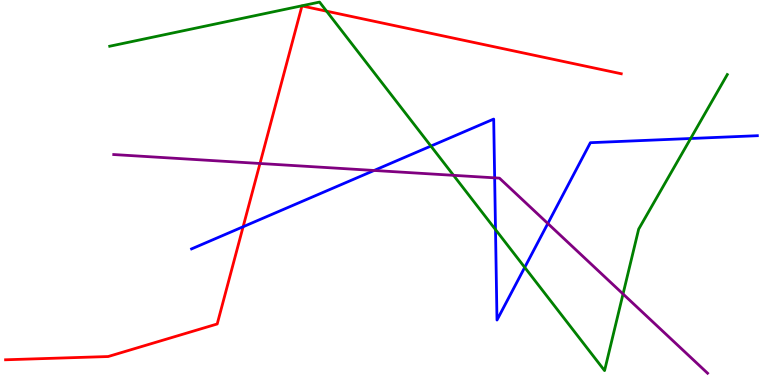[{'lines': ['blue', 'red'], 'intersections': [{'x': 3.14, 'y': 4.11}]}, {'lines': ['green', 'red'], 'intersections': [{'x': 4.21, 'y': 9.71}]}, {'lines': ['purple', 'red'], 'intersections': [{'x': 3.35, 'y': 5.75}]}, {'lines': ['blue', 'green'], 'intersections': [{'x': 5.56, 'y': 6.21}, {'x': 6.39, 'y': 4.04}, {'x': 6.77, 'y': 3.06}, {'x': 8.91, 'y': 6.4}]}, {'lines': ['blue', 'purple'], 'intersections': [{'x': 4.83, 'y': 5.57}, {'x': 6.38, 'y': 5.38}, {'x': 7.07, 'y': 4.19}]}, {'lines': ['green', 'purple'], 'intersections': [{'x': 5.85, 'y': 5.45}, {'x': 8.04, 'y': 2.36}]}]